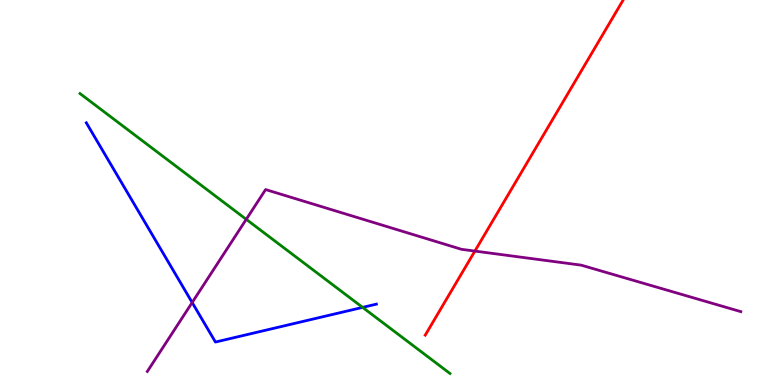[{'lines': ['blue', 'red'], 'intersections': []}, {'lines': ['green', 'red'], 'intersections': []}, {'lines': ['purple', 'red'], 'intersections': [{'x': 6.13, 'y': 3.48}]}, {'lines': ['blue', 'green'], 'intersections': [{'x': 4.68, 'y': 2.02}]}, {'lines': ['blue', 'purple'], 'intersections': [{'x': 2.48, 'y': 2.14}]}, {'lines': ['green', 'purple'], 'intersections': [{'x': 3.18, 'y': 4.3}]}]